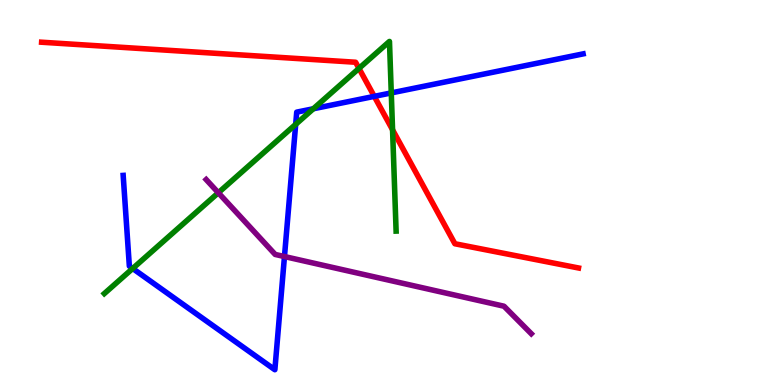[{'lines': ['blue', 'red'], 'intersections': [{'x': 4.83, 'y': 7.5}]}, {'lines': ['green', 'red'], 'intersections': [{'x': 4.63, 'y': 8.22}, {'x': 5.07, 'y': 6.63}]}, {'lines': ['purple', 'red'], 'intersections': []}, {'lines': ['blue', 'green'], 'intersections': [{'x': 1.71, 'y': 3.03}, {'x': 3.82, 'y': 6.77}, {'x': 4.04, 'y': 7.17}, {'x': 5.05, 'y': 7.59}]}, {'lines': ['blue', 'purple'], 'intersections': [{'x': 3.67, 'y': 3.34}]}, {'lines': ['green', 'purple'], 'intersections': [{'x': 2.82, 'y': 4.99}]}]